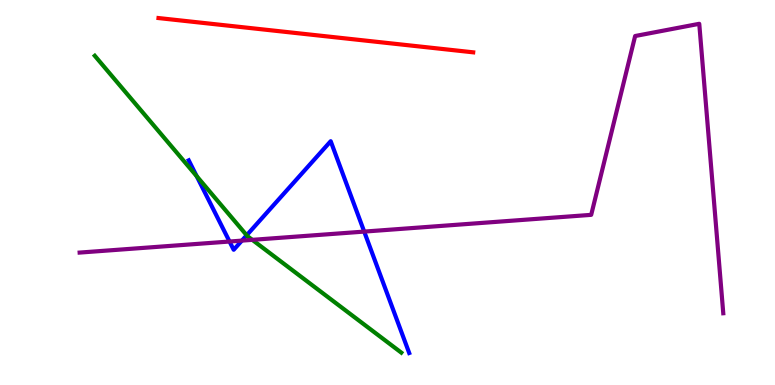[{'lines': ['blue', 'red'], 'intersections': []}, {'lines': ['green', 'red'], 'intersections': []}, {'lines': ['purple', 'red'], 'intersections': []}, {'lines': ['blue', 'green'], 'intersections': [{'x': 2.54, 'y': 5.42}, {'x': 3.18, 'y': 3.89}]}, {'lines': ['blue', 'purple'], 'intersections': [{'x': 2.96, 'y': 3.73}, {'x': 3.12, 'y': 3.75}, {'x': 4.7, 'y': 3.98}]}, {'lines': ['green', 'purple'], 'intersections': [{'x': 3.26, 'y': 3.77}]}]